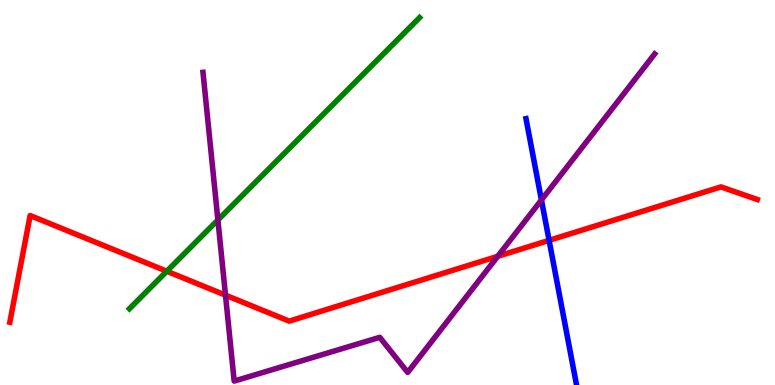[{'lines': ['blue', 'red'], 'intersections': [{'x': 7.09, 'y': 3.76}]}, {'lines': ['green', 'red'], 'intersections': [{'x': 2.15, 'y': 2.95}]}, {'lines': ['purple', 'red'], 'intersections': [{'x': 2.91, 'y': 2.33}, {'x': 6.42, 'y': 3.34}]}, {'lines': ['blue', 'green'], 'intersections': []}, {'lines': ['blue', 'purple'], 'intersections': [{'x': 6.99, 'y': 4.81}]}, {'lines': ['green', 'purple'], 'intersections': [{'x': 2.81, 'y': 4.29}]}]